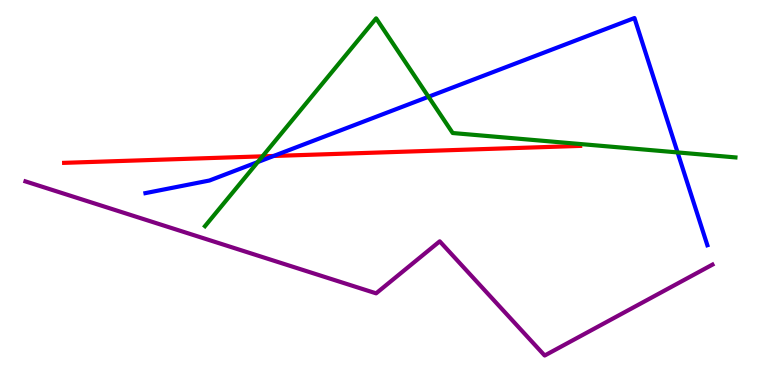[{'lines': ['blue', 'red'], 'intersections': [{'x': 3.53, 'y': 5.95}]}, {'lines': ['green', 'red'], 'intersections': [{'x': 3.39, 'y': 5.94}]}, {'lines': ['purple', 'red'], 'intersections': []}, {'lines': ['blue', 'green'], 'intersections': [{'x': 3.33, 'y': 5.79}, {'x': 5.53, 'y': 7.49}, {'x': 8.74, 'y': 6.04}]}, {'lines': ['blue', 'purple'], 'intersections': []}, {'lines': ['green', 'purple'], 'intersections': []}]